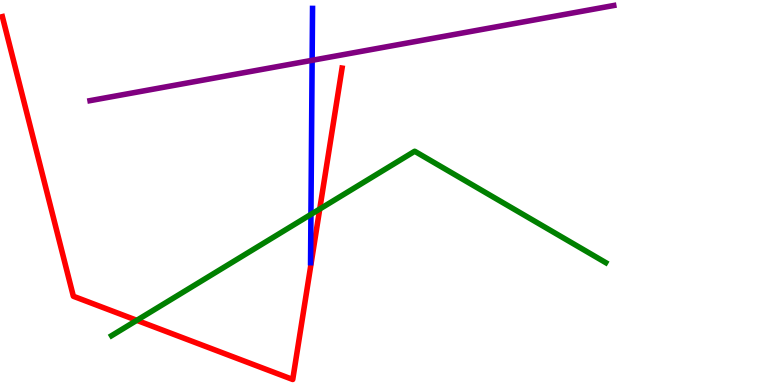[{'lines': ['blue', 'red'], 'intersections': []}, {'lines': ['green', 'red'], 'intersections': [{'x': 1.77, 'y': 1.68}, {'x': 4.13, 'y': 4.57}]}, {'lines': ['purple', 'red'], 'intersections': []}, {'lines': ['blue', 'green'], 'intersections': [{'x': 4.01, 'y': 4.43}]}, {'lines': ['blue', 'purple'], 'intersections': [{'x': 4.03, 'y': 8.43}]}, {'lines': ['green', 'purple'], 'intersections': []}]